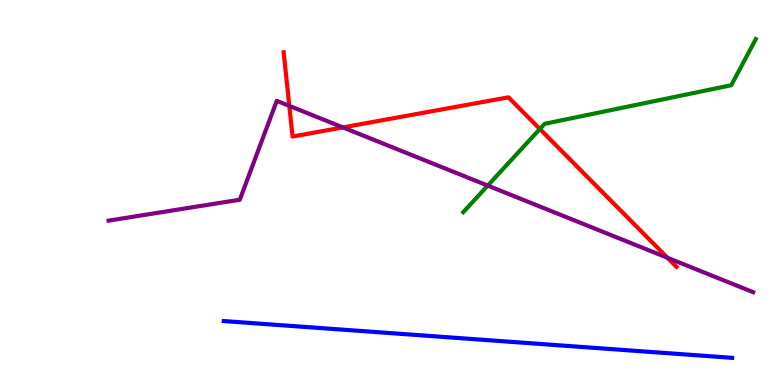[{'lines': ['blue', 'red'], 'intersections': []}, {'lines': ['green', 'red'], 'intersections': [{'x': 6.97, 'y': 6.65}]}, {'lines': ['purple', 'red'], 'intersections': [{'x': 3.73, 'y': 7.25}, {'x': 4.42, 'y': 6.69}, {'x': 8.61, 'y': 3.3}]}, {'lines': ['blue', 'green'], 'intersections': []}, {'lines': ['blue', 'purple'], 'intersections': []}, {'lines': ['green', 'purple'], 'intersections': [{'x': 6.29, 'y': 5.18}]}]